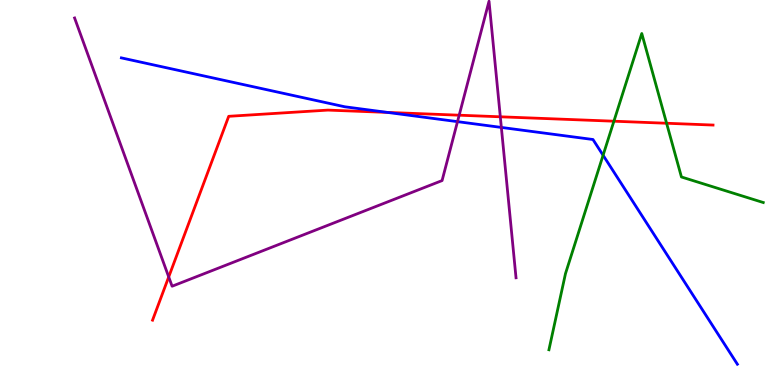[{'lines': ['blue', 'red'], 'intersections': [{'x': 5.0, 'y': 7.08}]}, {'lines': ['green', 'red'], 'intersections': [{'x': 7.92, 'y': 6.85}, {'x': 8.6, 'y': 6.8}]}, {'lines': ['purple', 'red'], 'intersections': [{'x': 2.18, 'y': 2.81}, {'x': 5.93, 'y': 7.01}, {'x': 6.46, 'y': 6.97}]}, {'lines': ['blue', 'green'], 'intersections': [{'x': 7.78, 'y': 5.97}]}, {'lines': ['blue', 'purple'], 'intersections': [{'x': 5.9, 'y': 6.84}, {'x': 6.47, 'y': 6.69}]}, {'lines': ['green', 'purple'], 'intersections': []}]